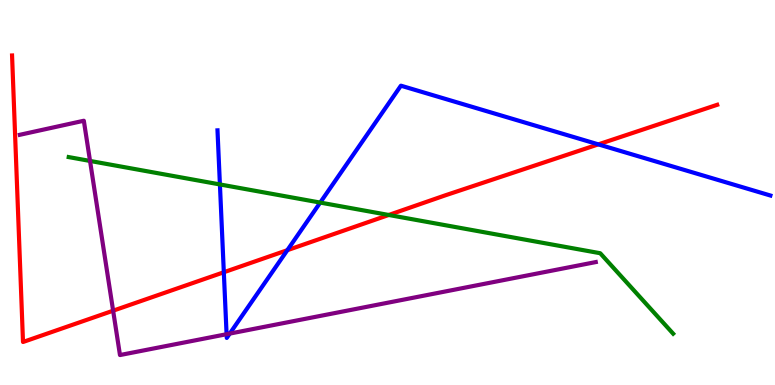[{'lines': ['blue', 'red'], 'intersections': [{'x': 2.89, 'y': 2.93}, {'x': 3.71, 'y': 3.5}, {'x': 7.72, 'y': 6.25}]}, {'lines': ['green', 'red'], 'intersections': [{'x': 5.02, 'y': 4.42}]}, {'lines': ['purple', 'red'], 'intersections': [{'x': 1.46, 'y': 1.93}]}, {'lines': ['blue', 'green'], 'intersections': [{'x': 2.84, 'y': 5.21}, {'x': 4.13, 'y': 4.74}]}, {'lines': ['blue', 'purple'], 'intersections': [{'x': 2.92, 'y': 1.32}, {'x': 2.96, 'y': 1.34}]}, {'lines': ['green', 'purple'], 'intersections': [{'x': 1.16, 'y': 5.82}]}]